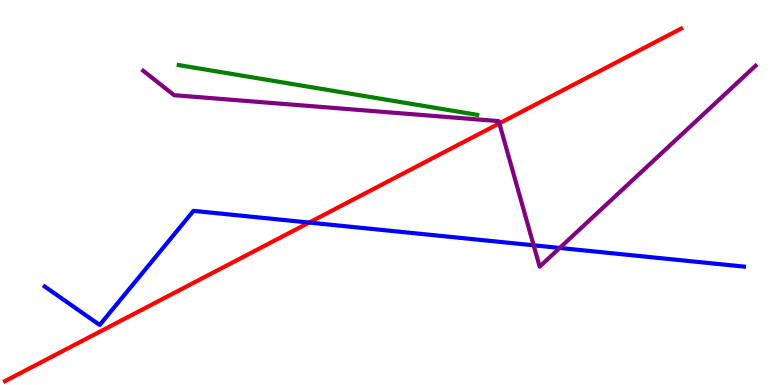[{'lines': ['blue', 'red'], 'intersections': [{'x': 3.99, 'y': 4.22}]}, {'lines': ['green', 'red'], 'intersections': []}, {'lines': ['purple', 'red'], 'intersections': [{'x': 6.44, 'y': 6.79}]}, {'lines': ['blue', 'green'], 'intersections': []}, {'lines': ['blue', 'purple'], 'intersections': [{'x': 6.89, 'y': 3.63}, {'x': 7.22, 'y': 3.56}]}, {'lines': ['green', 'purple'], 'intersections': []}]